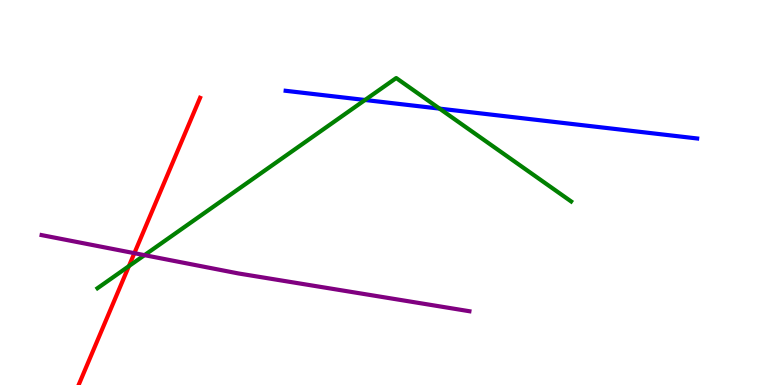[{'lines': ['blue', 'red'], 'intersections': []}, {'lines': ['green', 'red'], 'intersections': [{'x': 1.66, 'y': 3.09}]}, {'lines': ['purple', 'red'], 'intersections': [{'x': 1.73, 'y': 3.42}]}, {'lines': ['blue', 'green'], 'intersections': [{'x': 4.71, 'y': 7.4}, {'x': 5.67, 'y': 7.18}]}, {'lines': ['blue', 'purple'], 'intersections': []}, {'lines': ['green', 'purple'], 'intersections': [{'x': 1.86, 'y': 3.37}]}]